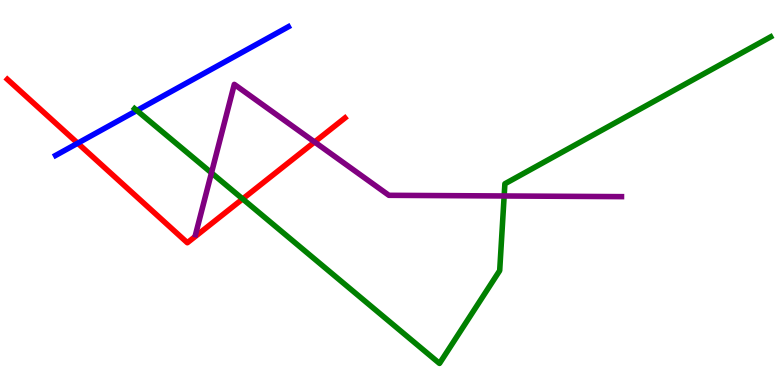[{'lines': ['blue', 'red'], 'intersections': [{'x': 1.0, 'y': 6.28}]}, {'lines': ['green', 'red'], 'intersections': [{'x': 3.13, 'y': 4.83}]}, {'lines': ['purple', 'red'], 'intersections': [{'x': 4.06, 'y': 6.31}]}, {'lines': ['blue', 'green'], 'intersections': [{'x': 1.77, 'y': 7.13}]}, {'lines': ['blue', 'purple'], 'intersections': []}, {'lines': ['green', 'purple'], 'intersections': [{'x': 2.73, 'y': 5.51}, {'x': 6.51, 'y': 4.91}]}]